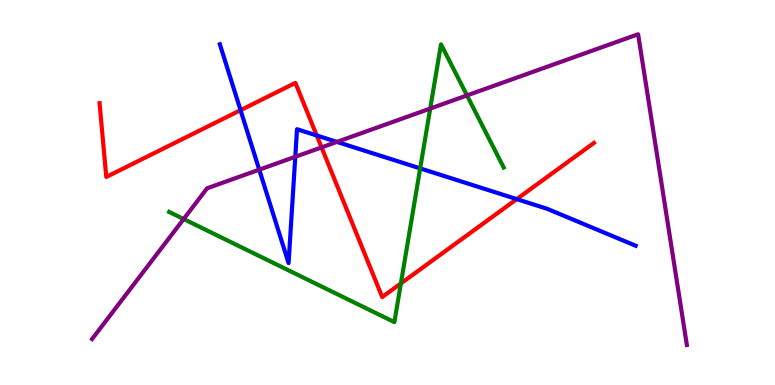[{'lines': ['blue', 'red'], 'intersections': [{'x': 3.1, 'y': 7.14}, {'x': 4.09, 'y': 6.48}, {'x': 6.67, 'y': 4.83}]}, {'lines': ['green', 'red'], 'intersections': [{'x': 5.17, 'y': 2.64}]}, {'lines': ['purple', 'red'], 'intersections': [{'x': 4.15, 'y': 6.17}]}, {'lines': ['blue', 'green'], 'intersections': [{'x': 5.42, 'y': 5.63}]}, {'lines': ['blue', 'purple'], 'intersections': [{'x': 3.35, 'y': 5.59}, {'x': 3.81, 'y': 5.93}, {'x': 4.35, 'y': 6.31}]}, {'lines': ['green', 'purple'], 'intersections': [{'x': 2.37, 'y': 4.31}, {'x': 5.55, 'y': 7.18}, {'x': 6.03, 'y': 7.52}]}]